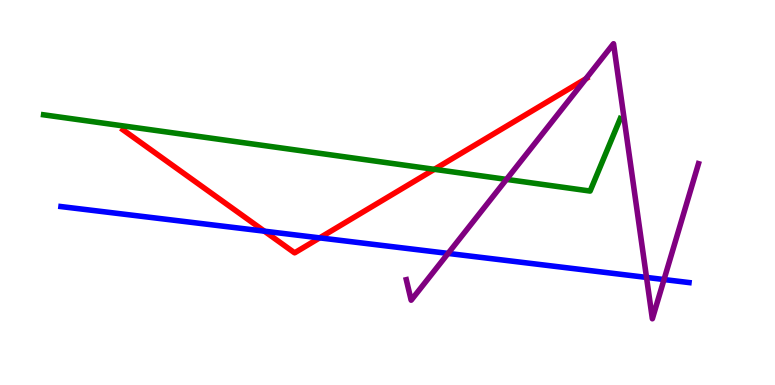[{'lines': ['blue', 'red'], 'intersections': [{'x': 3.41, 'y': 4.0}, {'x': 4.12, 'y': 3.82}]}, {'lines': ['green', 'red'], 'intersections': [{'x': 5.6, 'y': 5.6}]}, {'lines': ['purple', 'red'], 'intersections': [{'x': 7.56, 'y': 7.95}]}, {'lines': ['blue', 'green'], 'intersections': []}, {'lines': ['blue', 'purple'], 'intersections': [{'x': 5.78, 'y': 3.42}, {'x': 8.34, 'y': 2.79}, {'x': 8.57, 'y': 2.74}]}, {'lines': ['green', 'purple'], 'intersections': [{'x': 6.54, 'y': 5.34}]}]